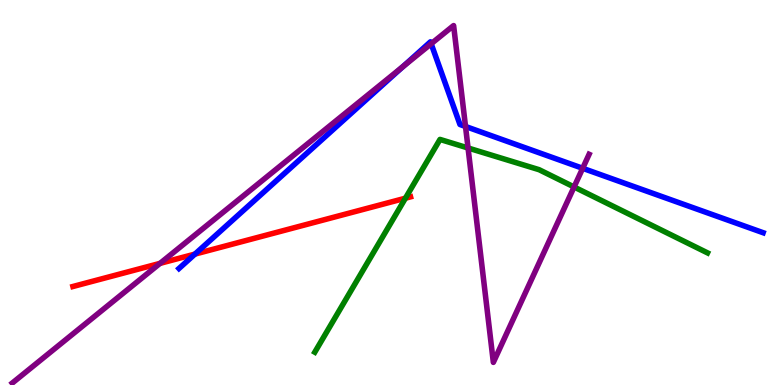[{'lines': ['blue', 'red'], 'intersections': [{'x': 2.52, 'y': 3.4}]}, {'lines': ['green', 'red'], 'intersections': [{'x': 5.23, 'y': 4.85}]}, {'lines': ['purple', 'red'], 'intersections': [{'x': 2.06, 'y': 3.16}]}, {'lines': ['blue', 'green'], 'intersections': []}, {'lines': ['blue', 'purple'], 'intersections': [{'x': 5.2, 'y': 8.27}, {'x': 5.56, 'y': 8.86}, {'x': 6.01, 'y': 6.72}, {'x': 7.52, 'y': 5.63}]}, {'lines': ['green', 'purple'], 'intersections': [{'x': 6.04, 'y': 6.16}, {'x': 7.41, 'y': 5.14}]}]